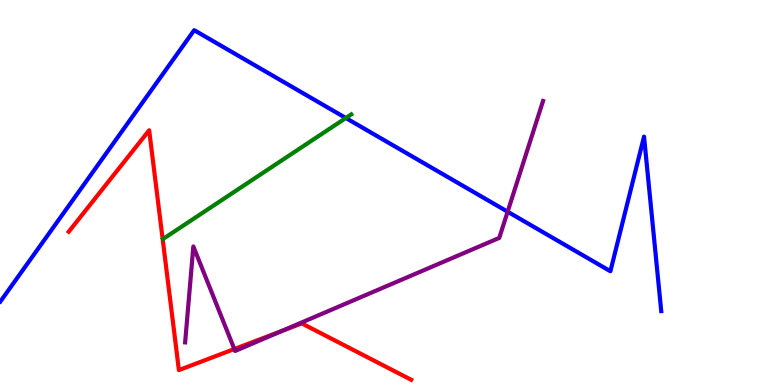[{'lines': ['blue', 'red'], 'intersections': []}, {'lines': ['green', 'red'], 'intersections': []}, {'lines': ['purple', 'red'], 'intersections': [{'x': 3.02, 'y': 0.934}, {'x': 3.63, 'y': 1.4}]}, {'lines': ['blue', 'green'], 'intersections': [{'x': 4.46, 'y': 6.93}]}, {'lines': ['blue', 'purple'], 'intersections': [{'x': 6.55, 'y': 4.5}]}, {'lines': ['green', 'purple'], 'intersections': []}]